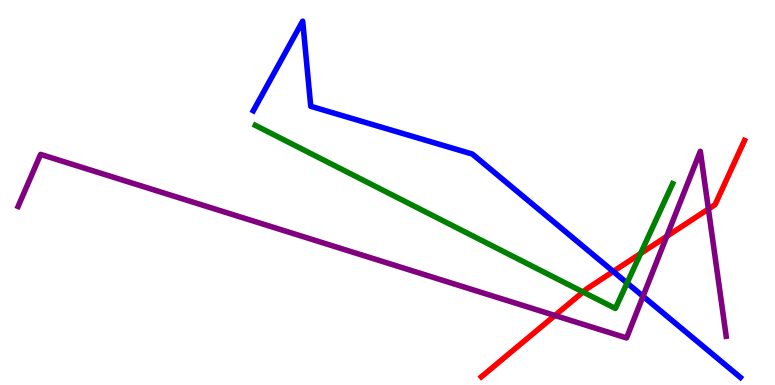[{'lines': ['blue', 'red'], 'intersections': [{'x': 7.91, 'y': 2.95}]}, {'lines': ['green', 'red'], 'intersections': [{'x': 7.52, 'y': 2.42}, {'x': 8.27, 'y': 3.41}]}, {'lines': ['purple', 'red'], 'intersections': [{'x': 7.16, 'y': 1.81}, {'x': 8.6, 'y': 3.86}, {'x': 9.14, 'y': 4.57}]}, {'lines': ['blue', 'green'], 'intersections': [{'x': 8.09, 'y': 2.65}]}, {'lines': ['blue', 'purple'], 'intersections': [{'x': 8.3, 'y': 2.3}]}, {'lines': ['green', 'purple'], 'intersections': []}]